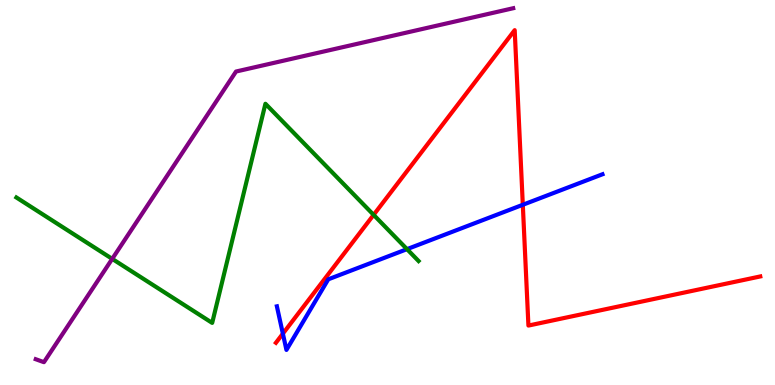[{'lines': ['blue', 'red'], 'intersections': [{'x': 3.65, 'y': 1.33}, {'x': 6.75, 'y': 4.68}]}, {'lines': ['green', 'red'], 'intersections': [{'x': 4.82, 'y': 4.42}]}, {'lines': ['purple', 'red'], 'intersections': []}, {'lines': ['blue', 'green'], 'intersections': [{'x': 5.25, 'y': 3.53}]}, {'lines': ['blue', 'purple'], 'intersections': []}, {'lines': ['green', 'purple'], 'intersections': [{'x': 1.45, 'y': 3.28}]}]